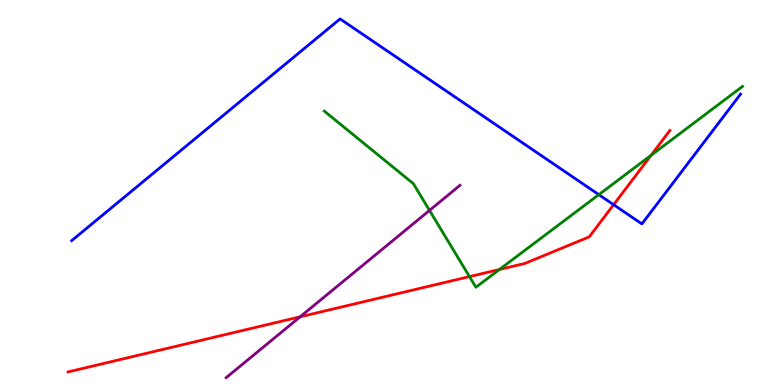[{'lines': ['blue', 'red'], 'intersections': [{'x': 7.92, 'y': 4.68}]}, {'lines': ['green', 'red'], 'intersections': [{'x': 6.06, 'y': 2.82}, {'x': 6.44, 'y': 3.0}, {'x': 8.4, 'y': 5.97}]}, {'lines': ['purple', 'red'], 'intersections': [{'x': 3.87, 'y': 1.77}]}, {'lines': ['blue', 'green'], 'intersections': [{'x': 7.73, 'y': 4.94}]}, {'lines': ['blue', 'purple'], 'intersections': []}, {'lines': ['green', 'purple'], 'intersections': [{'x': 5.54, 'y': 4.54}]}]